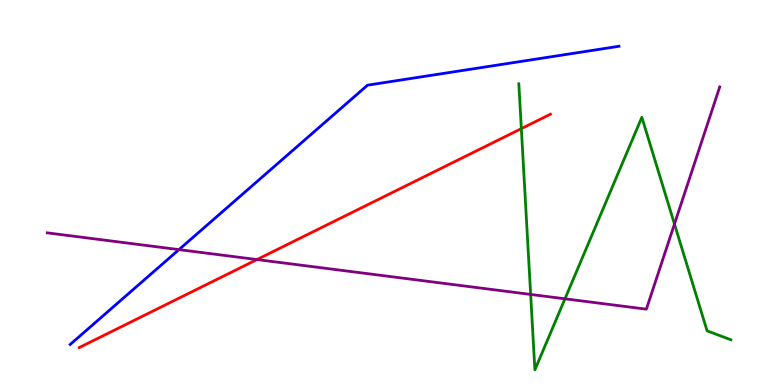[{'lines': ['blue', 'red'], 'intersections': []}, {'lines': ['green', 'red'], 'intersections': [{'x': 6.73, 'y': 6.66}]}, {'lines': ['purple', 'red'], 'intersections': [{'x': 3.32, 'y': 3.26}]}, {'lines': ['blue', 'green'], 'intersections': []}, {'lines': ['blue', 'purple'], 'intersections': [{'x': 2.31, 'y': 3.52}]}, {'lines': ['green', 'purple'], 'intersections': [{'x': 6.85, 'y': 2.35}, {'x': 7.29, 'y': 2.24}, {'x': 8.7, 'y': 4.18}]}]